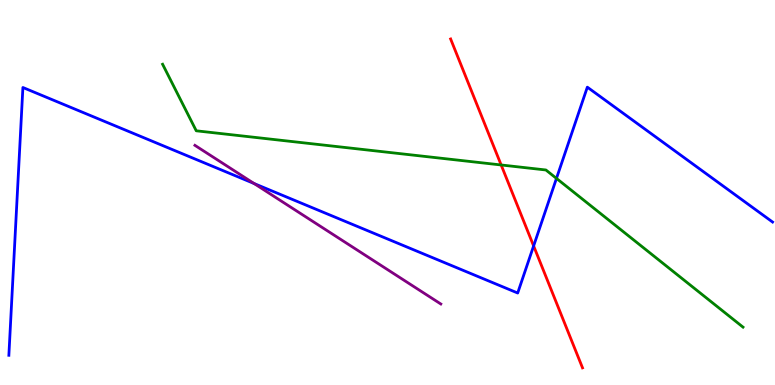[{'lines': ['blue', 'red'], 'intersections': [{'x': 6.89, 'y': 3.61}]}, {'lines': ['green', 'red'], 'intersections': [{'x': 6.47, 'y': 5.72}]}, {'lines': ['purple', 'red'], 'intersections': []}, {'lines': ['blue', 'green'], 'intersections': [{'x': 7.18, 'y': 5.37}]}, {'lines': ['blue', 'purple'], 'intersections': [{'x': 3.28, 'y': 5.23}]}, {'lines': ['green', 'purple'], 'intersections': []}]